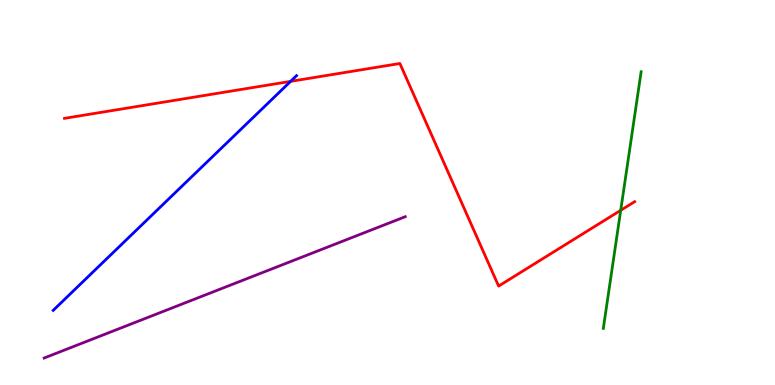[{'lines': ['blue', 'red'], 'intersections': [{'x': 3.75, 'y': 7.89}]}, {'lines': ['green', 'red'], 'intersections': [{'x': 8.01, 'y': 4.54}]}, {'lines': ['purple', 'red'], 'intersections': []}, {'lines': ['blue', 'green'], 'intersections': []}, {'lines': ['blue', 'purple'], 'intersections': []}, {'lines': ['green', 'purple'], 'intersections': []}]